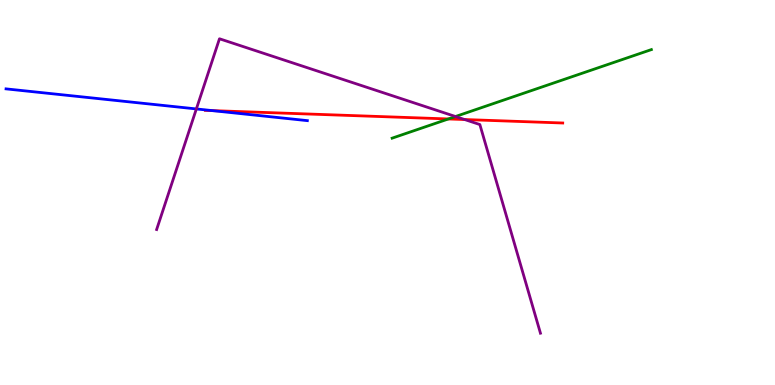[{'lines': ['blue', 'red'], 'intersections': [{'x': 2.74, 'y': 7.13}]}, {'lines': ['green', 'red'], 'intersections': [{'x': 5.79, 'y': 6.91}]}, {'lines': ['purple', 'red'], 'intersections': [{'x': 6.0, 'y': 6.9}]}, {'lines': ['blue', 'green'], 'intersections': []}, {'lines': ['blue', 'purple'], 'intersections': [{'x': 2.53, 'y': 7.17}]}, {'lines': ['green', 'purple'], 'intersections': [{'x': 5.88, 'y': 6.97}]}]